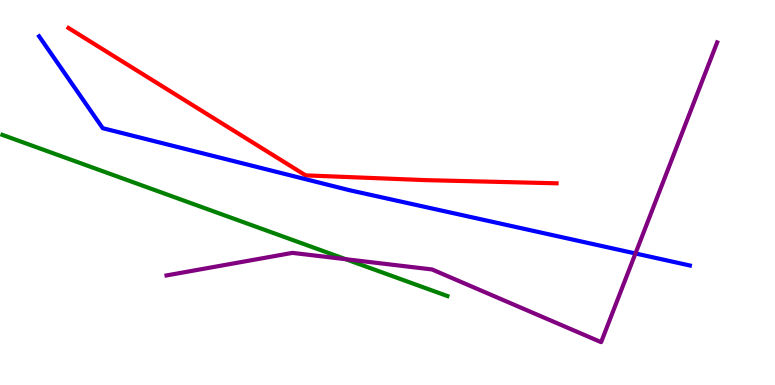[{'lines': ['blue', 'red'], 'intersections': []}, {'lines': ['green', 'red'], 'intersections': []}, {'lines': ['purple', 'red'], 'intersections': []}, {'lines': ['blue', 'green'], 'intersections': []}, {'lines': ['blue', 'purple'], 'intersections': [{'x': 8.2, 'y': 3.42}]}, {'lines': ['green', 'purple'], 'intersections': [{'x': 4.46, 'y': 3.27}]}]